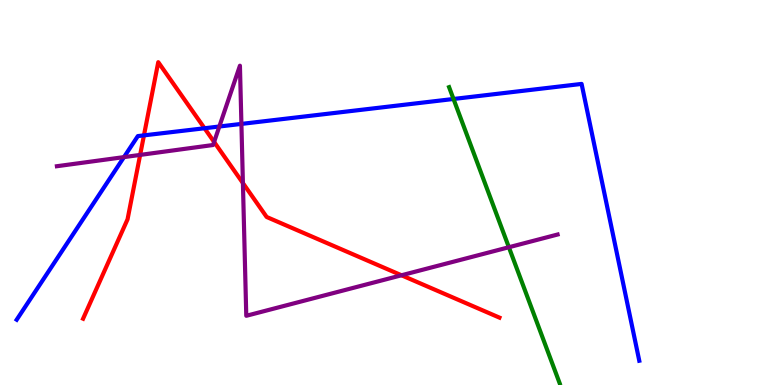[{'lines': ['blue', 'red'], 'intersections': [{'x': 1.86, 'y': 6.48}, {'x': 2.64, 'y': 6.67}]}, {'lines': ['green', 'red'], 'intersections': []}, {'lines': ['purple', 'red'], 'intersections': [{'x': 1.81, 'y': 5.98}, {'x': 2.76, 'y': 6.31}, {'x': 3.13, 'y': 5.25}, {'x': 5.18, 'y': 2.85}]}, {'lines': ['blue', 'green'], 'intersections': [{'x': 5.85, 'y': 7.43}]}, {'lines': ['blue', 'purple'], 'intersections': [{'x': 1.6, 'y': 5.92}, {'x': 2.83, 'y': 6.71}, {'x': 3.11, 'y': 6.78}]}, {'lines': ['green', 'purple'], 'intersections': [{'x': 6.57, 'y': 3.58}]}]